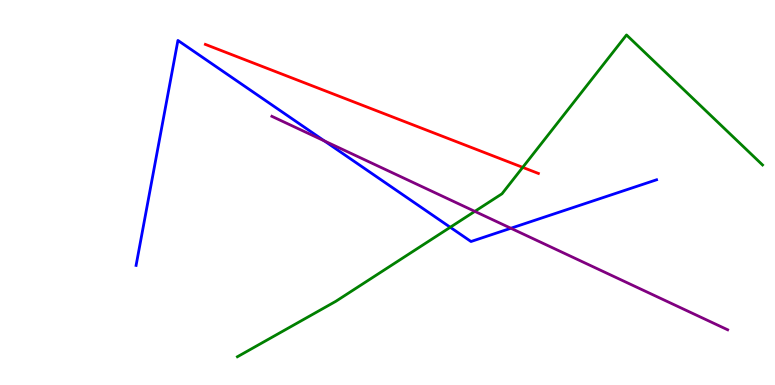[{'lines': ['blue', 'red'], 'intersections': []}, {'lines': ['green', 'red'], 'intersections': [{'x': 6.74, 'y': 5.65}]}, {'lines': ['purple', 'red'], 'intersections': []}, {'lines': ['blue', 'green'], 'intersections': [{'x': 5.81, 'y': 4.1}]}, {'lines': ['blue', 'purple'], 'intersections': [{'x': 4.19, 'y': 6.34}, {'x': 6.59, 'y': 4.07}]}, {'lines': ['green', 'purple'], 'intersections': [{'x': 6.13, 'y': 4.51}]}]